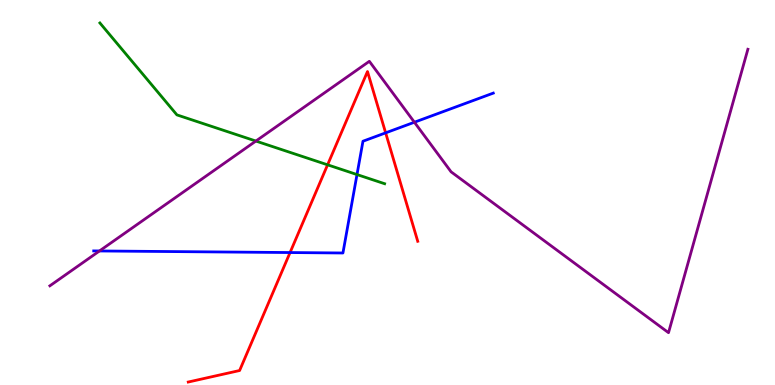[{'lines': ['blue', 'red'], 'intersections': [{'x': 3.74, 'y': 3.44}, {'x': 4.98, 'y': 6.55}]}, {'lines': ['green', 'red'], 'intersections': [{'x': 4.23, 'y': 5.72}]}, {'lines': ['purple', 'red'], 'intersections': []}, {'lines': ['blue', 'green'], 'intersections': [{'x': 4.61, 'y': 5.47}]}, {'lines': ['blue', 'purple'], 'intersections': [{'x': 1.28, 'y': 3.48}, {'x': 5.35, 'y': 6.83}]}, {'lines': ['green', 'purple'], 'intersections': [{'x': 3.3, 'y': 6.34}]}]